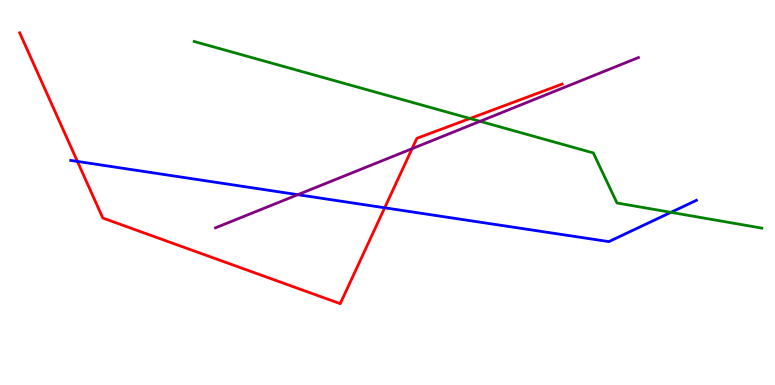[{'lines': ['blue', 'red'], 'intersections': [{'x': 0.999, 'y': 5.81}, {'x': 4.96, 'y': 4.6}]}, {'lines': ['green', 'red'], 'intersections': [{'x': 6.06, 'y': 6.92}]}, {'lines': ['purple', 'red'], 'intersections': [{'x': 5.32, 'y': 6.14}]}, {'lines': ['blue', 'green'], 'intersections': [{'x': 8.66, 'y': 4.48}]}, {'lines': ['blue', 'purple'], 'intersections': [{'x': 3.84, 'y': 4.94}]}, {'lines': ['green', 'purple'], 'intersections': [{'x': 6.19, 'y': 6.85}]}]